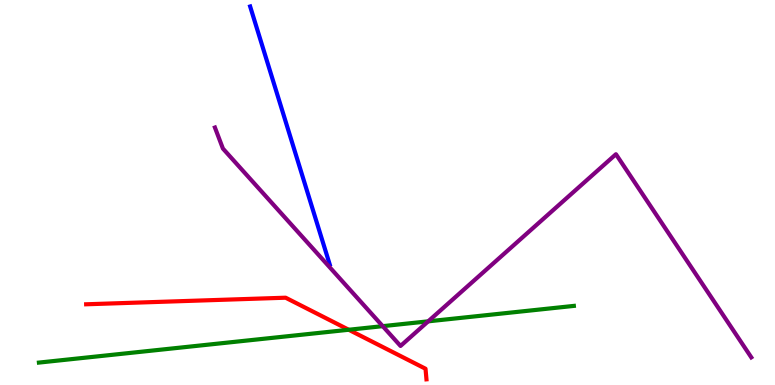[{'lines': ['blue', 'red'], 'intersections': []}, {'lines': ['green', 'red'], 'intersections': [{'x': 4.5, 'y': 1.43}]}, {'lines': ['purple', 'red'], 'intersections': []}, {'lines': ['blue', 'green'], 'intersections': []}, {'lines': ['blue', 'purple'], 'intersections': []}, {'lines': ['green', 'purple'], 'intersections': [{'x': 4.94, 'y': 1.53}, {'x': 5.52, 'y': 1.65}]}]